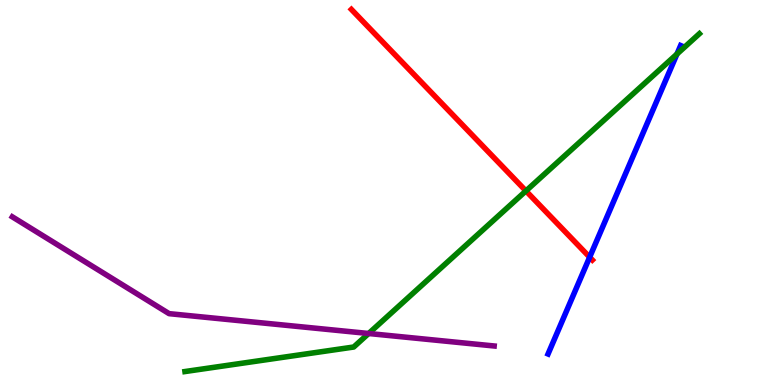[{'lines': ['blue', 'red'], 'intersections': [{'x': 7.61, 'y': 3.32}]}, {'lines': ['green', 'red'], 'intersections': [{'x': 6.79, 'y': 5.04}]}, {'lines': ['purple', 'red'], 'intersections': []}, {'lines': ['blue', 'green'], 'intersections': [{'x': 8.74, 'y': 8.6}]}, {'lines': ['blue', 'purple'], 'intersections': []}, {'lines': ['green', 'purple'], 'intersections': [{'x': 4.76, 'y': 1.34}]}]